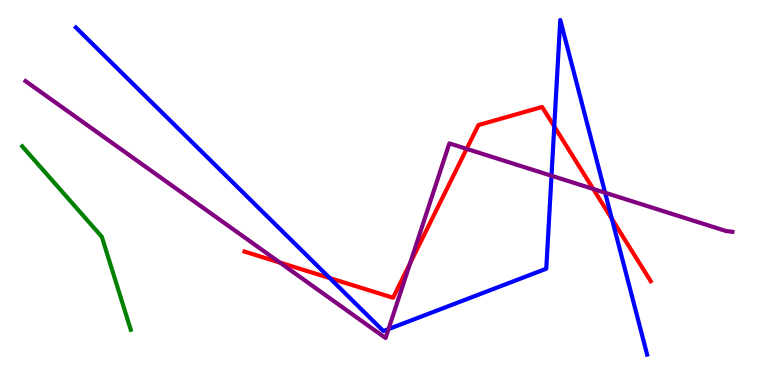[{'lines': ['blue', 'red'], 'intersections': [{'x': 4.25, 'y': 2.78}, {'x': 7.15, 'y': 6.72}, {'x': 7.9, 'y': 4.31}]}, {'lines': ['green', 'red'], 'intersections': []}, {'lines': ['purple', 'red'], 'intersections': [{'x': 3.61, 'y': 3.18}, {'x': 5.29, 'y': 3.16}, {'x': 6.02, 'y': 6.13}, {'x': 7.65, 'y': 5.09}]}, {'lines': ['blue', 'green'], 'intersections': []}, {'lines': ['blue', 'purple'], 'intersections': [{'x': 5.01, 'y': 1.45}, {'x': 7.12, 'y': 5.44}, {'x': 7.81, 'y': 4.99}]}, {'lines': ['green', 'purple'], 'intersections': []}]